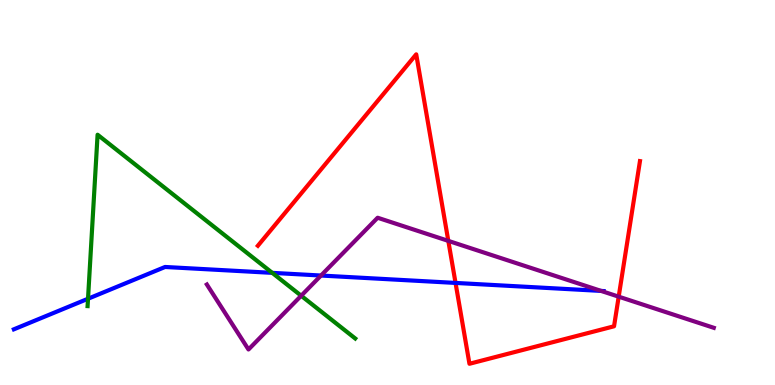[{'lines': ['blue', 'red'], 'intersections': [{'x': 5.88, 'y': 2.65}]}, {'lines': ['green', 'red'], 'intersections': []}, {'lines': ['purple', 'red'], 'intersections': [{'x': 5.78, 'y': 3.74}, {'x': 7.98, 'y': 2.29}]}, {'lines': ['blue', 'green'], 'intersections': [{'x': 1.14, 'y': 2.24}, {'x': 3.51, 'y': 2.91}]}, {'lines': ['blue', 'purple'], 'intersections': [{'x': 4.14, 'y': 2.84}, {'x': 7.76, 'y': 2.44}]}, {'lines': ['green', 'purple'], 'intersections': [{'x': 3.89, 'y': 2.32}]}]